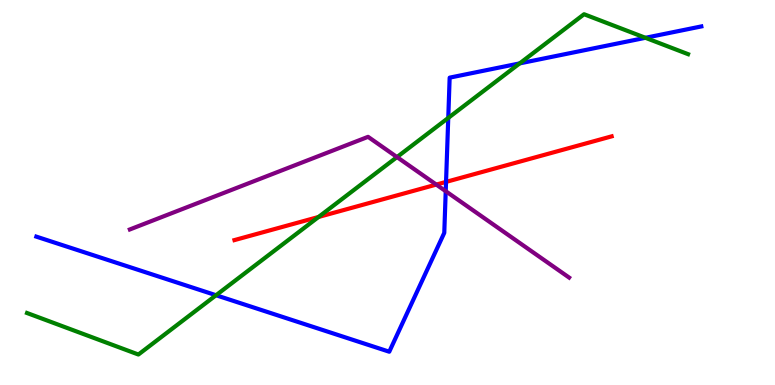[{'lines': ['blue', 'red'], 'intersections': [{'x': 5.76, 'y': 5.28}]}, {'lines': ['green', 'red'], 'intersections': [{'x': 4.11, 'y': 4.36}]}, {'lines': ['purple', 'red'], 'intersections': [{'x': 5.63, 'y': 5.21}]}, {'lines': ['blue', 'green'], 'intersections': [{'x': 2.79, 'y': 2.33}, {'x': 5.78, 'y': 6.94}, {'x': 6.71, 'y': 8.35}, {'x': 8.33, 'y': 9.02}]}, {'lines': ['blue', 'purple'], 'intersections': [{'x': 5.75, 'y': 5.03}]}, {'lines': ['green', 'purple'], 'intersections': [{'x': 5.12, 'y': 5.92}]}]